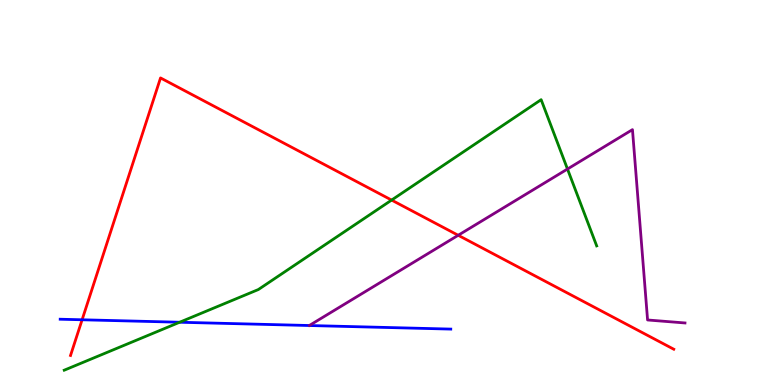[{'lines': ['blue', 'red'], 'intersections': [{'x': 1.06, 'y': 1.69}]}, {'lines': ['green', 'red'], 'intersections': [{'x': 5.05, 'y': 4.8}]}, {'lines': ['purple', 'red'], 'intersections': [{'x': 5.91, 'y': 3.89}]}, {'lines': ['blue', 'green'], 'intersections': [{'x': 2.32, 'y': 1.63}]}, {'lines': ['blue', 'purple'], 'intersections': []}, {'lines': ['green', 'purple'], 'intersections': [{'x': 7.32, 'y': 5.61}]}]